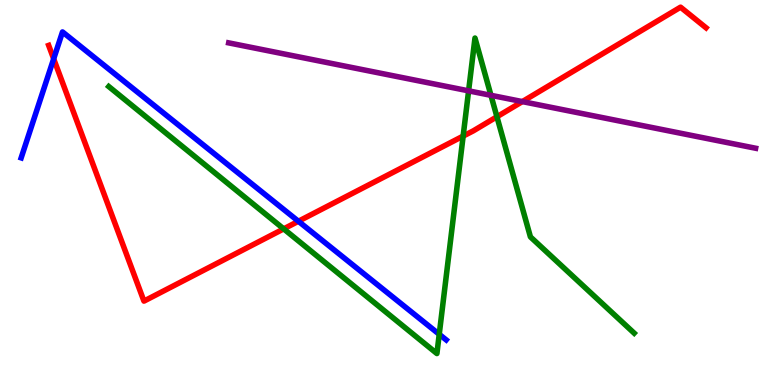[{'lines': ['blue', 'red'], 'intersections': [{'x': 0.693, 'y': 8.47}, {'x': 3.85, 'y': 4.25}]}, {'lines': ['green', 'red'], 'intersections': [{'x': 3.66, 'y': 4.06}, {'x': 5.98, 'y': 6.46}, {'x': 6.41, 'y': 6.97}]}, {'lines': ['purple', 'red'], 'intersections': [{'x': 6.74, 'y': 7.36}]}, {'lines': ['blue', 'green'], 'intersections': [{'x': 5.67, 'y': 1.32}]}, {'lines': ['blue', 'purple'], 'intersections': []}, {'lines': ['green', 'purple'], 'intersections': [{'x': 6.05, 'y': 7.64}, {'x': 6.33, 'y': 7.52}]}]